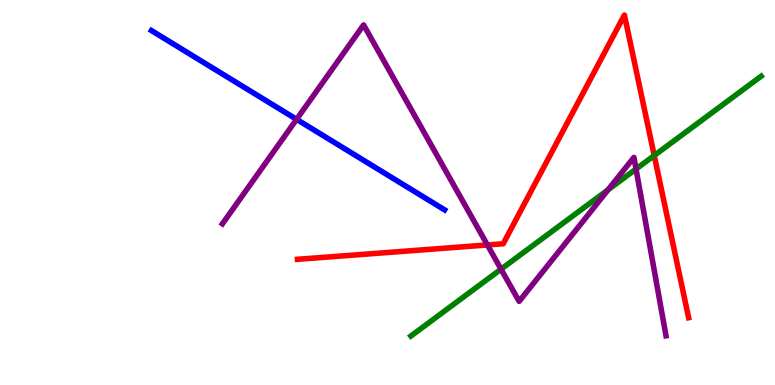[{'lines': ['blue', 'red'], 'intersections': []}, {'lines': ['green', 'red'], 'intersections': [{'x': 8.44, 'y': 5.96}]}, {'lines': ['purple', 'red'], 'intersections': [{'x': 6.29, 'y': 3.64}]}, {'lines': ['blue', 'green'], 'intersections': []}, {'lines': ['blue', 'purple'], 'intersections': [{'x': 3.83, 'y': 6.9}]}, {'lines': ['green', 'purple'], 'intersections': [{'x': 6.46, 'y': 3.01}, {'x': 7.85, 'y': 5.07}, {'x': 8.21, 'y': 5.61}]}]